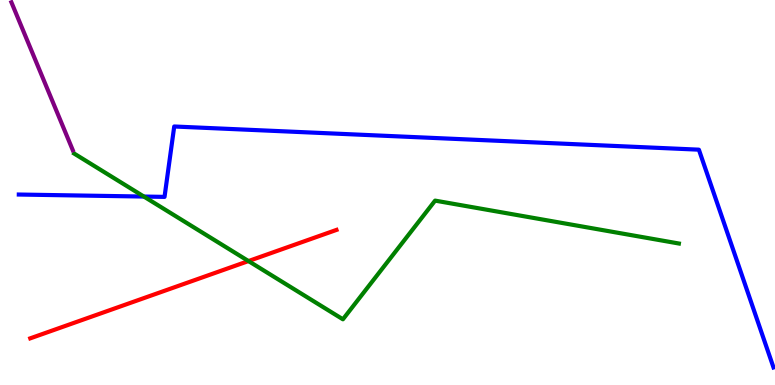[{'lines': ['blue', 'red'], 'intersections': []}, {'lines': ['green', 'red'], 'intersections': [{'x': 3.21, 'y': 3.22}]}, {'lines': ['purple', 'red'], 'intersections': []}, {'lines': ['blue', 'green'], 'intersections': [{'x': 1.86, 'y': 4.89}]}, {'lines': ['blue', 'purple'], 'intersections': []}, {'lines': ['green', 'purple'], 'intersections': []}]